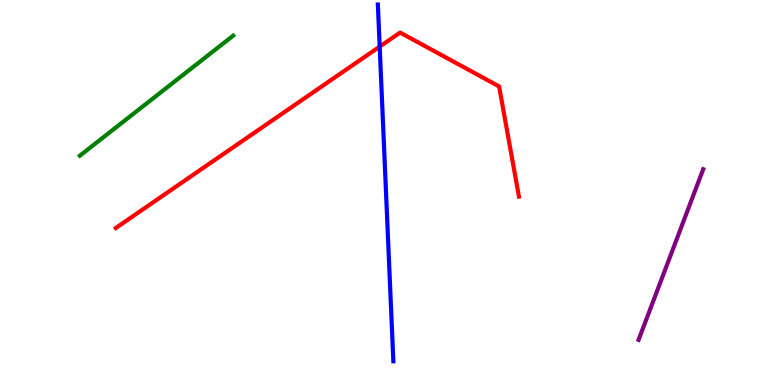[{'lines': ['blue', 'red'], 'intersections': [{'x': 4.9, 'y': 8.79}]}, {'lines': ['green', 'red'], 'intersections': []}, {'lines': ['purple', 'red'], 'intersections': []}, {'lines': ['blue', 'green'], 'intersections': []}, {'lines': ['blue', 'purple'], 'intersections': []}, {'lines': ['green', 'purple'], 'intersections': []}]